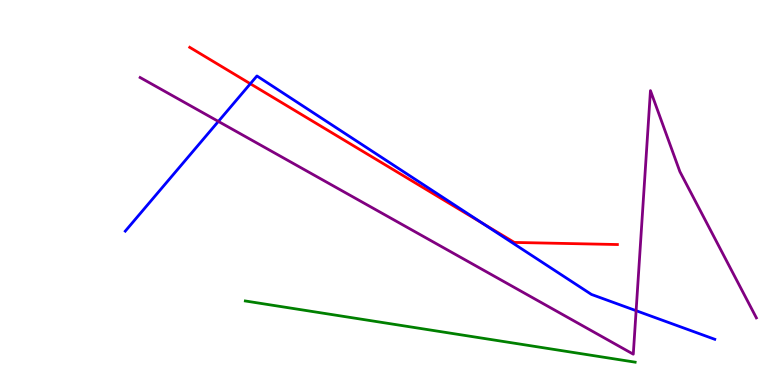[{'lines': ['blue', 'red'], 'intersections': [{'x': 3.23, 'y': 7.82}, {'x': 6.23, 'y': 4.19}]}, {'lines': ['green', 'red'], 'intersections': []}, {'lines': ['purple', 'red'], 'intersections': []}, {'lines': ['blue', 'green'], 'intersections': []}, {'lines': ['blue', 'purple'], 'intersections': [{'x': 2.82, 'y': 6.85}, {'x': 8.21, 'y': 1.93}]}, {'lines': ['green', 'purple'], 'intersections': []}]